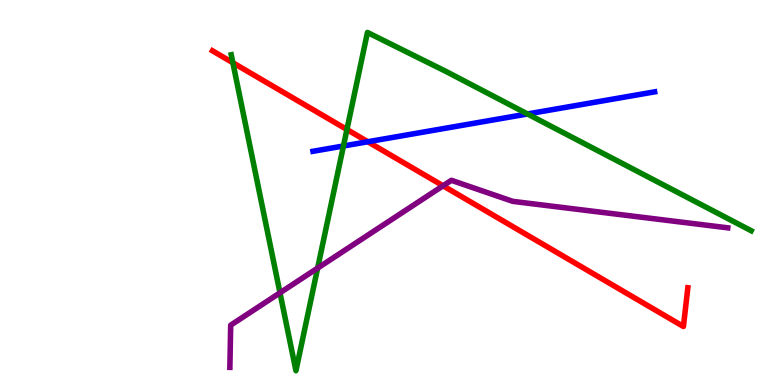[{'lines': ['blue', 'red'], 'intersections': [{'x': 4.75, 'y': 6.32}]}, {'lines': ['green', 'red'], 'intersections': [{'x': 3.0, 'y': 8.37}, {'x': 4.48, 'y': 6.64}]}, {'lines': ['purple', 'red'], 'intersections': [{'x': 5.72, 'y': 5.17}]}, {'lines': ['blue', 'green'], 'intersections': [{'x': 4.43, 'y': 6.21}, {'x': 6.81, 'y': 7.04}]}, {'lines': ['blue', 'purple'], 'intersections': []}, {'lines': ['green', 'purple'], 'intersections': [{'x': 3.61, 'y': 2.39}, {'x': 4.1, 'y': 3.04}]}]